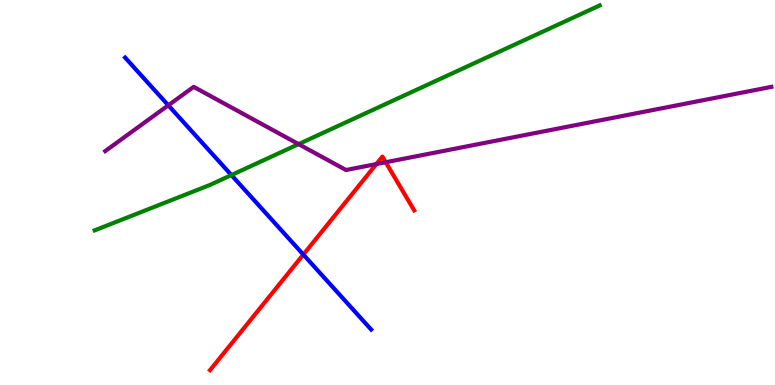[{'lines': ['blue', 'red'], 'intersections': [{'x': 3.91, 'y': 3.39}]}, {'lines': ['green', 'red'], 'intersections': []}, {'lines': ['purple', 'red'], 'intersections': [{'x': 4.86, 'y': 5.74}, {'x': 4.98, 'y': 5.79}]}, {'lines': ['blue', 'green'], 'intersections': [{'x': 2.99, 'y': 5.45}]}, {'lines': ['blue', 'purple'], 'intersections': [{'x': 2.17, 'y': 7.26}]}, {'lines': ['green', 'purple'], 'intersections': [{'x': 3.85, 'y': 6.26}]}]